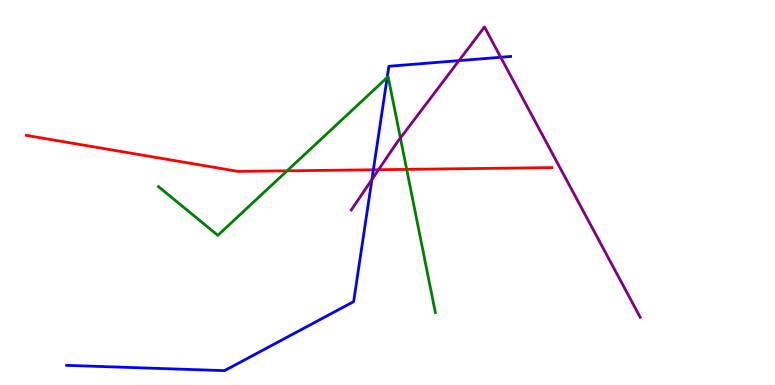[{'lines': ['blue', 'red'], 'intersections': [{'x': 4.82, 'y': 5.59}]}, {'lines': ['green', 'red'], 'intersections': [{'x': 3.7, 'y': 5.56}, {'x': 5.25, 'y': 5.6}]}, {'lines': ['purple', 'red'], 'intersections': [{'x': 4.88, 'y': 5.59}]}, {'lines': ['blue', 'green'], 'intersections': [{'x': 5.0, 'y': 7.99}]}, {'lines': ['blue', 'purple'], 'intersections': [{'x': 4.8, 'y': 5.34}, {'x': 5.92, 'y': 8.43}, {'x': 6.46, 'y': 8.51}]}, {'lines': ['green', 'purple'], 'intersections': [{'x': 5.17, 'y': 6.42}]}]